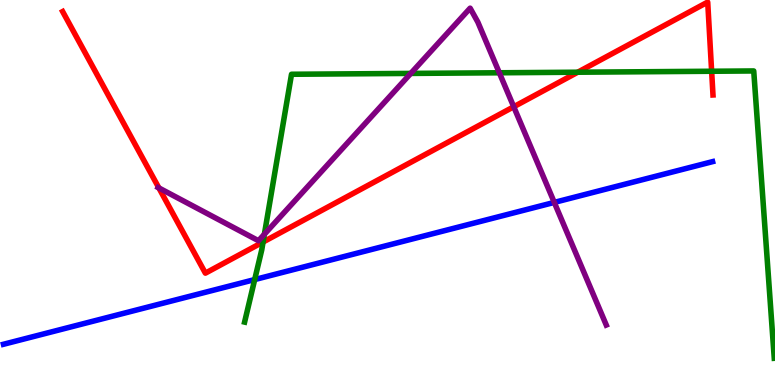[{'lines': ['blue', 'red'], 'intersections': []}, {'lines': ['green', 'red'], 'intersections': [{'x': 3.39, 'y': 3.71}, {'x': 7.45, 'y': 8.12}, {'x': 9.18, 'y': 8.15}]}, {'lines': ['purple', 'red'], 'intersections': [{'x': 2.05, 'y': 5.12}, {'x': 6.63, 'y': 7.23}]}, {'lines': ['blue', 'green'], 'intersections': [{'x': 3.29, 'y': 2.74}]}, {'lines': ['blue', 'purple'], 'intersections': [{'x': 7.15, 'y': 4.74}]}, {'lines': ['green', 'purple'], 'intersections': [{'x': 3.41, 'y': 3.92}, {'x': 5.3, 'y': 8.09}, {'x': 6.44, 'y': 8.11}]}]